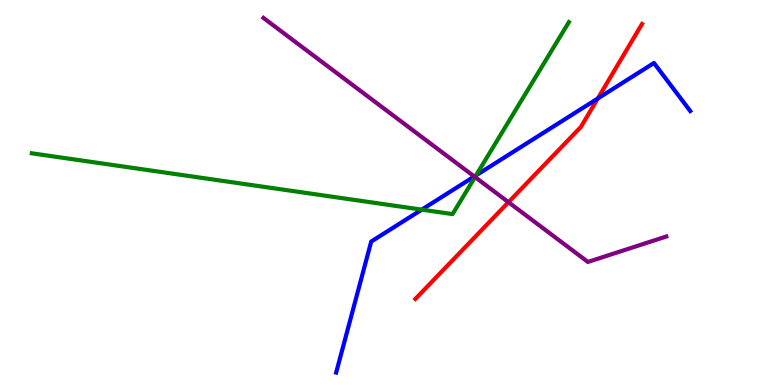[{'lines': ['blue', 'red'], 'intersections': [{'x': 7.71, 'y': 7.44}]}, {'lines': ['green', 'red'], 'intersections': []}, {'lines': ['purple', 'red'], 'intersections': [{'x': 6.56, 'y': 4.75}]}, {'lines': ['blue', 'green'], 'intersections': [{'x': 5.44, 'y': 4.55}, {'x': 6.14, 'y': 5.45}]}, {'lines': ['blue', 'purple'], 'intersections': [{'x': 6.12, 'y': 5.42}]}, {'lines': ['green', 'purple'], 'intersections': [{'x': 6.13, 'y': 5.4}]}]